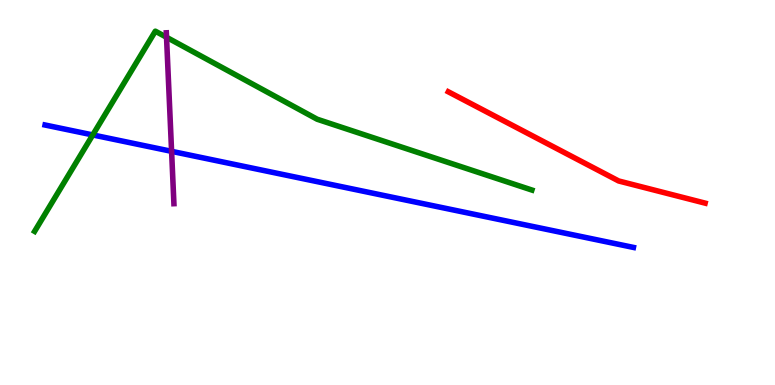[{'lines': ['blue', 'red'], 'intersections': []}, {'lines': ['green', 'red'], 'intersections': []}, {'lines': ['purple', 'red'], 'intersections': []}, {'lines': ['blue', 'green'], 'intersections': [{'x': 1.2, 'y': 6.5}]}, {'lines': ['blue', 'purple'], 'intersections': [{'x': 2.21, 'y': 6.07}]}, {'lines': ['green', 'purple'], 'intersections': [{'x': 2.15, 'y': 9.03}]}]